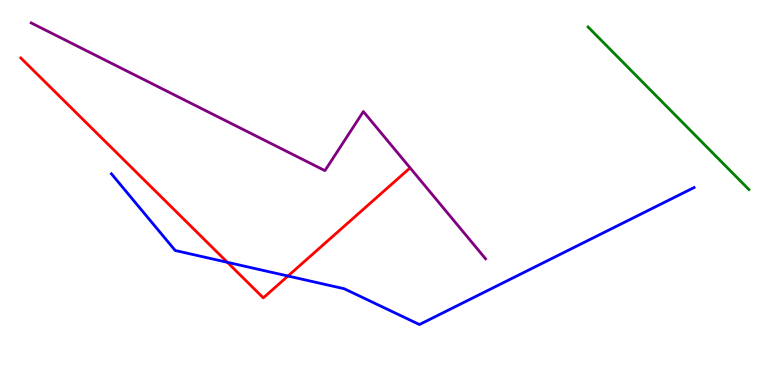[{'lines': ['blue', 'red'], 'intersections': [{'x': 2.93, 'y': 3.19}, {'x': 3.72, 'y': 2.83}]}, {'lines': ['green', 'red'], 'intersections': []}, {'lines': ['purple', 'red'], 'intersections': []}, {'lines': ['blue', 'green'], 'intersections': []}, {'lines': ['blue', 'purple'], 'intersections': []}, {'lines': ['green', 'purple'], 'intersections': []}]